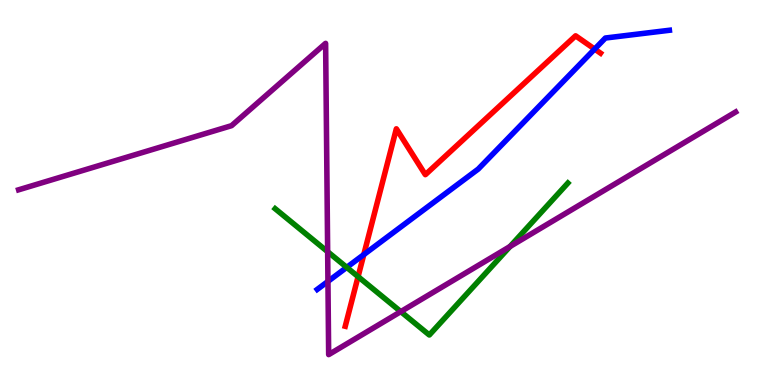[{'lines': ['blue', 'red'], 'intersections': [{'x': 4.69, 'y': 3.39}, {'x': 7.67, 'y': 8.73}]}, {'lines': ['green', 'red'], 'intersections': [{'x': 4.62, 'y': 2.81}]}, {'lines': ['purple', 'red'], 'intersections': []}, {'lines': ['blue', 'green'], 'intersections': [{'x': 4.47, 'y': 3.06}]}, {'lines': ['blue', 'purple'], 'intersections': [{'x': 4.23, 'y': 2.69}]}, {'lines': ['green', 'purple'], 'intersections': [{'x': 4.23, 'y': 3.46}, {'x': 5.17, 'y': 1.91}, {'x': 6.58, 'y': 3.6}]}]